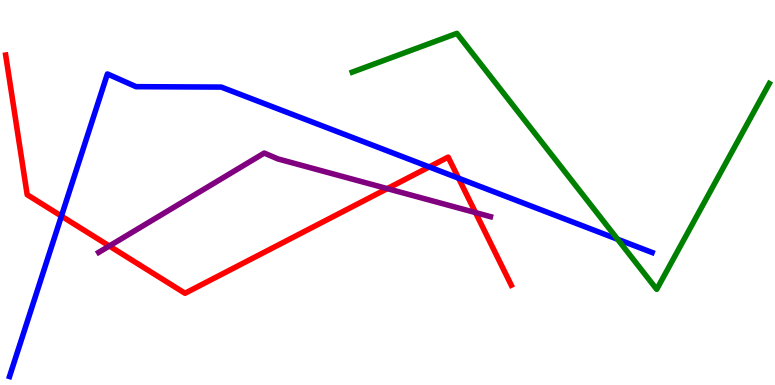[{'lines': ['blue', 'red'], 'intersections': [{'x': 0.793, 'y': 4.39}, {'x': 5.54, 'y': 5.66}, {'x': 5.92, 'y': 5.37}]}, {'lines': ['green', 'red'], 'intersections': []}, {'lines': ['purple', 'red'], 'intersections': [{'x': 1.41, 'y': 3.61}, {'x': 5.0, 'y': 5.1}, {'x': 6.14, 'y': 4.48}]}, {'lines': ['blue', 'green'], 'intersections': [{'x': 7.97, 'y': 3.79}]}, {'lines': ['blue', 'purple'], 'intersections': []}, {'lines': ['green', 'purple'], 'intersections': []}]